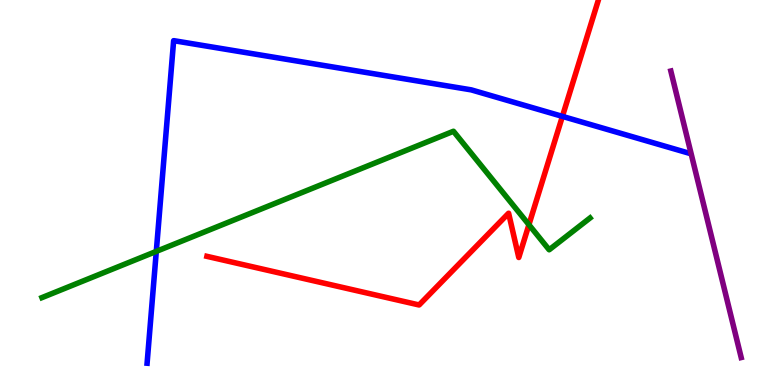[{'lines': ['blue', 'red'], 'intersections': [{'x': 7.26, 'y': 6.98}]}, {'lines': ['green', 'red'], 'intersections': [{'x': 6.82, 'y': 4.16}]}, {'lines': ['purple', 'red'], 'intersections': []}, {'lines': ['blue', 'green'], 'intersections': [{'x': 2.02, 'y': 3.47}]}, {'lines': ['blue', 'purple'], 'intersections': []}, {'lines': ['green', 'purple'], 'intersections': []}]